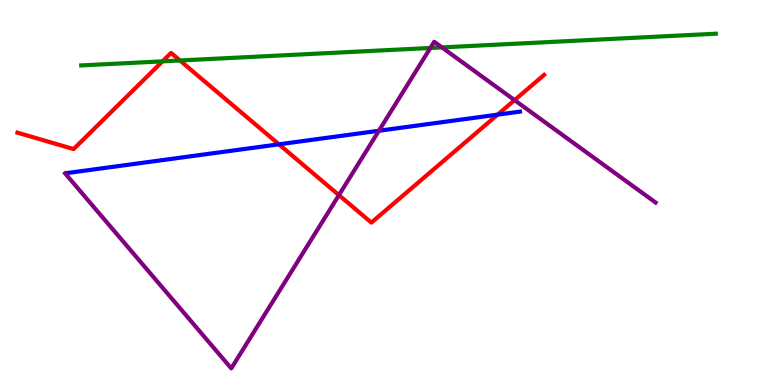[{'lines': ['blue', 'red'], 'intersections': [{'x': 3.6, 'y': 6.25}, {'x': 6.42, 'y': 7.02}]}, {'lines': ['green', 'red'], 'intersections': [{'x': 2.1, 'y': 8.41}, {'x': 2.32, 'y': 8.43}]}, {'lines': ['purple', 'red'], 'intersections': [{'x': 4.37, 'y': 4.93}, {'x': 6.64, 'y': 7.4}]}, {'lines': ['blue', 'green'], 'intersections': []}, {'lines': ['blue', 'purple'], 'intersections': [{'x': 4.89, 'y': 6.6}]}, {'lines': ['green', 'purple'], 'intersections': [{'x': 5.55, 'y': 8.75}, {'x': 5.7, 'y': 8.77}]}]